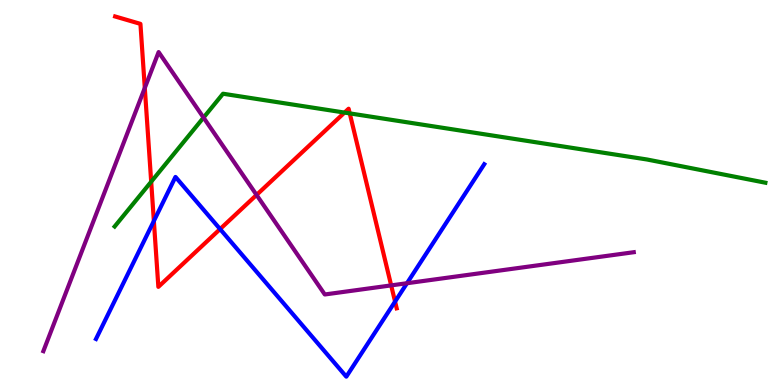[{'lines': ['blue', 'red'], 'intersections': [{'x': 1.99, 'y': 4.26}, {'x': 2.84, 'y': 4.05}, {'x': 5.1, 'y': 2.17}]}, {'lines': ['green', 'red'], 'intersections': [{'x': 1.95, 'y': 5.28}, {'x': 4.45, 'y': 7.08}, {'x': 4.51, 'y': 7.05}]}, {'lines': ['purple', 'red'], 'intersections': [{'x': 1.87, 'y': 7.72}, {'x': 3.31, 'y': 4.94}, {'x': 5.05, 'y': 2.59}]}, {'lines': ['blue', 'green'], 'intersections': []}, {'lines': ['blue', 'purple'], 'intersections': [{'x': 5.25, 'y': 2.64}]}, {'lines': ['green', 'purple'], 'intersections': [{'x': 2.63, 'y': 6.95}]}]